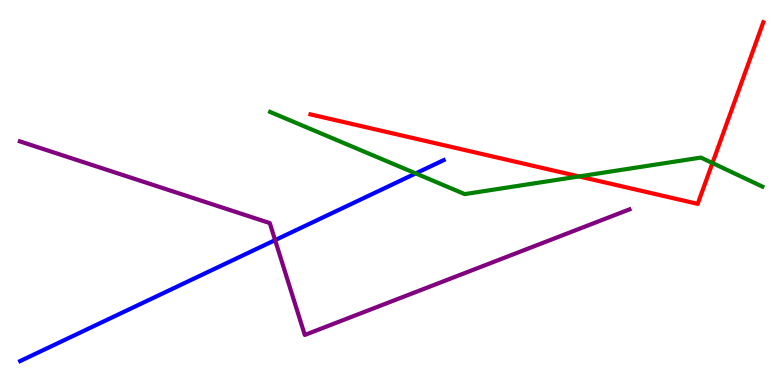[{'lines': ['blue', 'red'], 'intersections': []}, {'lines': ['green', 'red'], 'intersections': [{'x': 7.47, 'y': 5.42}, {'x': 9.19, 'y': 5.77}]}, {'lines': ['purple', 'red'], 'intersections': []}, {'lines': ['blue', 'green'], 'intersections': [{'x': 5.36, 'y': 5.5}]}, {'lines': ['blue', 'purple'], 'intersections': [{'x': 3.55, 'y': 3.76}]}, {'lines': ['green', 'purple'], 'intersections': []}]